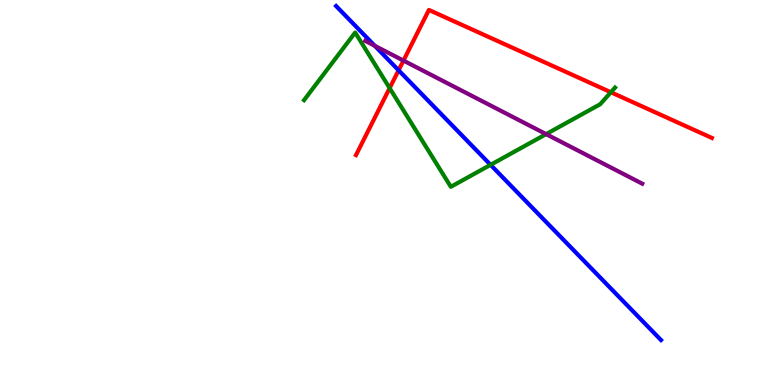[{'lines': ['blue', 'red'], 'intersections': [{'x': 5.14, 'y': 8.17}]}, {'lines': ['green', 'red'], 'intersections': [{'x': 5.03, 'y': 7.71}, {'x': 7.88, 'y': 7.6}]}, {'lines': ['purple', 'red'], 'intersections': [{'x': 5.21, 'y': 8.43}]}, {'lines': ['blue', 'green'], 'intersections': [{'x': 6.33, 'y': 5.72}]}, {'lines': ['blue', 'purple'], 'intersections': [{'x': 4.84, 'y': 8.81}]}, {'lines': ['green', 'purple'], 'intersections': [{'x': 7.05, 'y': 6.52}]}]